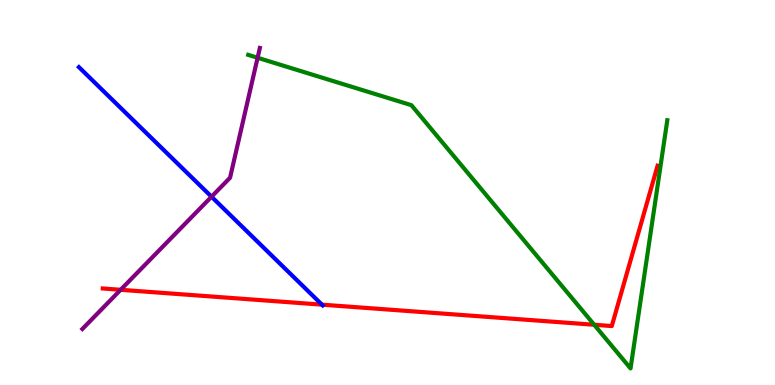[{'lines': ['blue', 'red'], 'intersections': [{'x': 4.15, 'y': 2.09}]}, {'lines': ['green', 'red'], 'intersections': [{'x': 7.67, 'y': 1.56}]}, {'lines': ['purple', 'red'], 'intersections': [{'x': 1.56, 'y': 2.47}]}, {'lines': ['blue', 'green'], 'intersections': []}, {'lines': ['blue', 'purple'], 'intersections': [{'x': 2.73, 'y': 4.89}]}, {'lines': ['green', 'purple'], 'intersections': [{'x': 3.32, 'y': 8.5}]}]